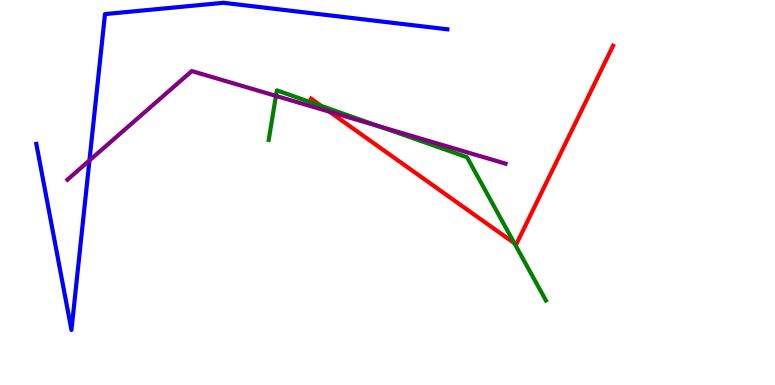[{'lines': ['blue', 'red'], 'intersections': []}, {'lines': ['green', 'red'], 'intersections': [{'x': 4.15, 'y': 7.25}, {'x': 6.64, 'y': 3.68}]}, {'lines': ['purple', 'red'], 'intersections': [{'x': 4.25, 'y': 7.1}]}, {'lines': ['blue', 'green'], 'intersections': []}, {'lines': ['blue', 'purple'], 'intersections': [{'x': 1.15, 'y': 5.83}]}, {'lines': ['green', 'purple'], 'intersections': [{'x': 3.56, 'y': 7.51}, {'x': 4.9, 'y': 6.71}]}]